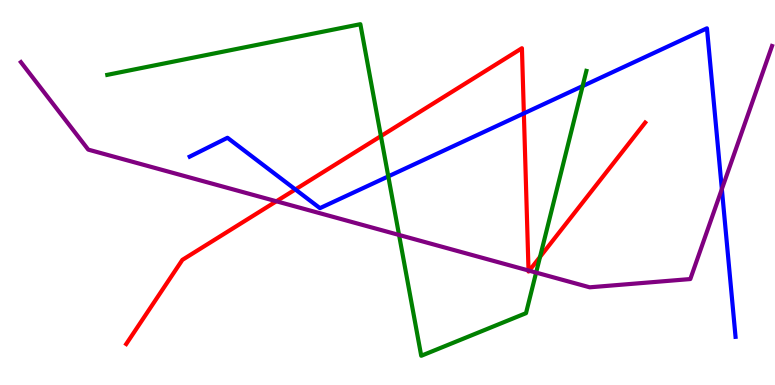[{'lines': ['blue', 'red'], 'intersections': [{'x': 3.81, 'y': 5.08}, {'x': 6.76, 'y': 7.05}]}, {'lines': ['green', 'red'], 'intersections': [{'x': 4.91, 'y': 6.46}, {'x': 6.97, 'y': 3.33}]}, {'lines': ['purple', 'red'], 'intersections': [{'x': 3.57, 'y': 4.77}, {'x': 6.82, 'y': 2.97}, {'x': 6.83, 'y': 2.97}]}, {'lines': ['blue', 'green'], 'intersections': [{'x': 5.01, 'y': 5.42}, {'x': 7.52, 'y': 7.76}]}, {'lines': ['blue', 'purple'], 'intersections': [{'x': 9.31, 'y': 5.09}]}, {'lines': ['green', 'purple'], 'intersections': [{'x': 5.15, 'y': 3.9}, {'x': 6.92, 'y': 2.92}]}]